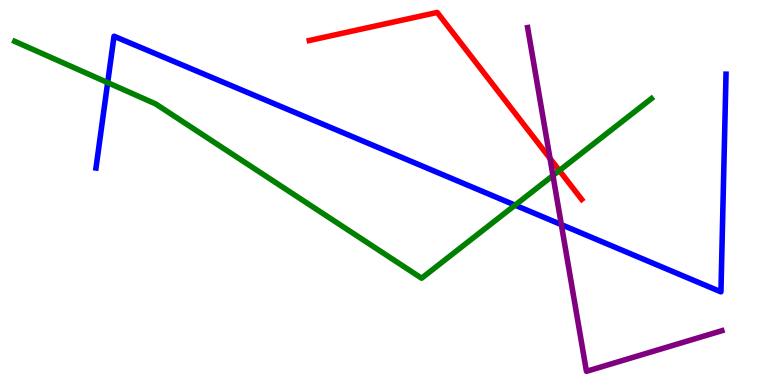[{'lines': ['blue', 'red'], 'intersections': []}, {'lines': ['green', 'red'], 'intersections': [{'x': 7.22, 'y': 5.57}]}, {'lines': ['purple', 'red'], 'intersections': [{'x': 7.1, 'y': 5.88}]}, {'lines': ['blue', 'green'], 'intersections': [{'x': 1.39, 'y': 7.85}, {'x': 6.65, 'y': 4.67}]}, {'lines': ['blue', 'purple'], 'intersections': [{'x': 7.24, 'y': 4.17}]}, {'lines': ['green', 'purple'], 'intersections': [{'x': 7.13, 'y': 5.44}]}]